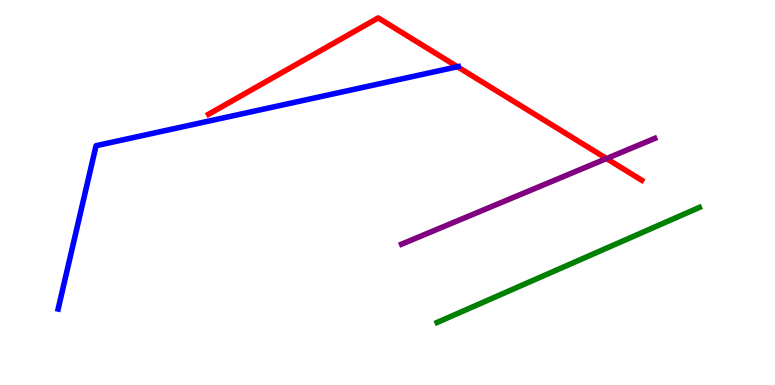[{'lines': ['blue', 'red'], 'intersections': [{'x': 5.9, 'y': 8.27}]}, {'lines': ['green', 'red'], 'intersections': []}, {'lines': ['purple', 'red'], 'intersections': [{'x': 7.83, 'y': 5.88}]}, {'lines': ['blue', 'green'], 'intersections': []}, {'lines': ['blue', 'purple'], 'intersections': []}, {'lines': ['green', 'purple'], 'intersections': []}]